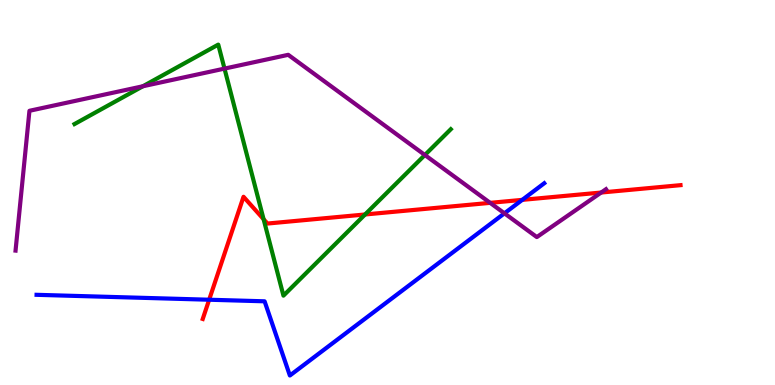[{'lines': ['blue', 'red'], 'intersections': [{'x': 2.7, 'y': 2.21}, {'x': 6.74, 'y': 4.81}]}, {'lines': ['green', 'red'], 'intersections': [{'x': 3.4, 'y': 4.31}, {'x': 4.71, 'y': 4.43}]}, {'lines': ['purple', 'red'], 'intersections': [{'x': 6.32, 'y': 4.73}, {'x': 7.76, 'y': 5.0}]}, {'lines': ['blue', 'green'], 'intersections': []}, {'lines': ['blue', 'purple'], 'intersections': [{'x': 6.51, 'y': 4.46}]}, {'lines': ['green', 'purple'], 'intersections': [{'x': 1.84, 'y': 7.76}, {'x': 2.9, 'y': 8.22}, {'x': 5.48, 'y': 5.97}]}]